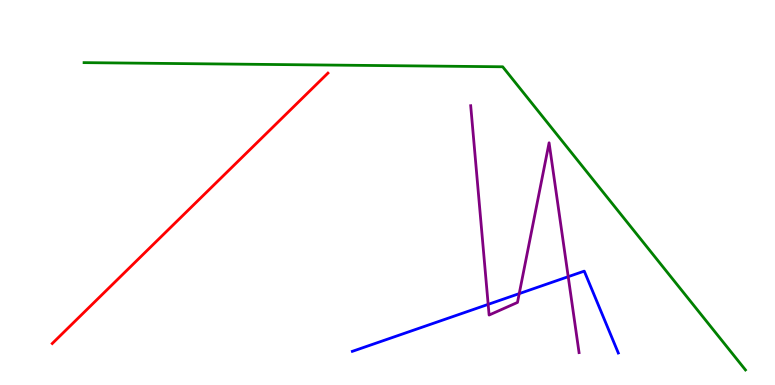[{'lines': ['blue', 'red'], 'intersections': []}, {'lines': ['green', 'red'], 'intersections': []}, {'lines': ['purple', 'red'], 'intersections': []}, {'lines': ['blue', 'green'], 'intersections': []}, {'lines': ['blue', 'purple'], 'intersections': [{'x': 6.3, 'y': 2.09}, {'x': 6.7, 'y': 2.37}, {'x': 7.33, 'y': 2.81}]}, {'lines': ['green', 'purple'], 'intersections': []}]